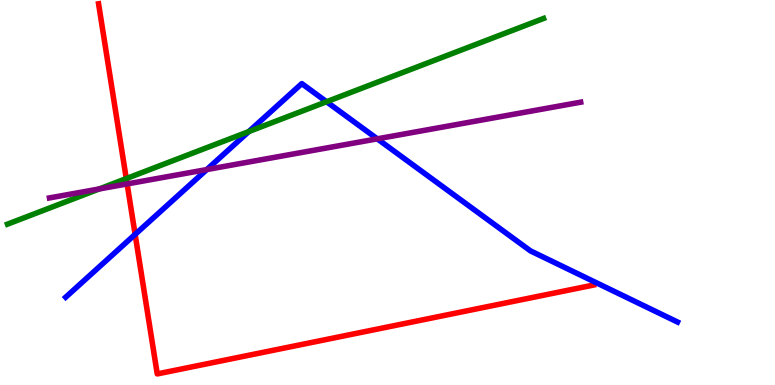[{'lines': ['blue', 'red'], 'intersections': [{'x': 1.74, 'y': 3.91}]}, {'lines': ['green', 'red'], 'intersections': [{'x': 1.63, 'y': 5.36}]}, {'lines': ['purple', 'red'], 'intersections': [{'x': 1.64, 'y': 5.22}]}, {'lines': ['blue', 'green'], 'intersections': [{'x': 3.21, 'y': 6.58}, {'x': 4.21, 'y': 7.36}]}, {'lines': ['blue', 'purple'], 'intersections': [{'x': 2.67, 'y': 5.6}, {'x': 4.87, 'y': 6.39}]}, {'lines': ['green', 'purple'], 'intersections': [{'x': 1.28, 'y': 5.09}]}]